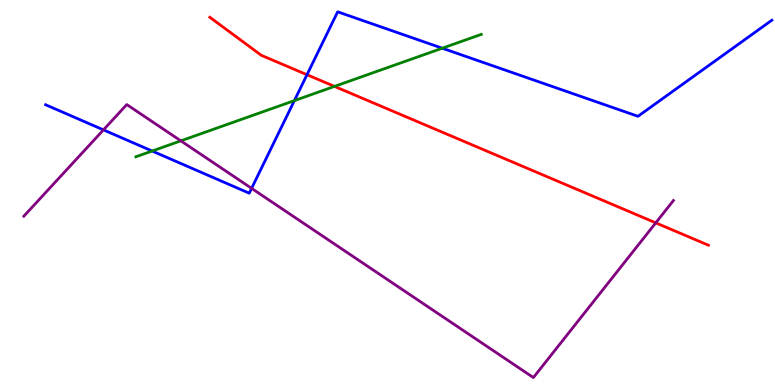[{'lines': ['blue', 'red'], 'intersections': [{'x': 3.96, 'y': 8.06}]}, {'lines': ['green', 'red'], 'intersections': [{'x': 4.32, 'y': 7.76}]}, {'lines': ['purple', 'red'], 'intersections': [{'x': 8.46, 'y': 4.21}]}, {'lines': ['blue', 'green'], 'intersections': [{'x': 1.96, 'y': 6.08}, {'x': 3.8, 'y': 7.39}, {'x': 5.71, 'y': 8.75}]}, {'lines': ['blue', 'purple'], 'intersections': [{'x': 1.33, 'y': 6.63}, {'x': 3.25, 'y': 5.11}]}, {'lines': ['green', 'purple'], 'intersections': [{'x': 2.33, 'y': 6.34}]}]